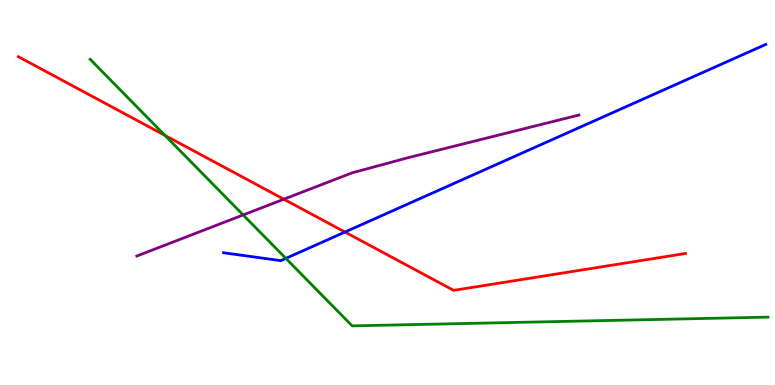[{'lines': ['blue', 'red'], 'intersections': [{'x': 4.45, 'y': 3.97}]}, {'lines': ['green', 'red'], 'intersections': [{'x': 2.13, 'y': 6.48}]}, {'lines': ['purple', 'red'], 'intersections': [{'x': 3.66, 'y': 4.83}]}, {'lines': ['blue', 'green'], 'intersections': [{'x': 3.69, 'y': 3.29}]}, {'lines': ['blue', 'purple'], 'intersections': []}, {'lines': ['green', 'purple'], 'intersections': [{'x': 3.14, 'y': 4.42}]}]